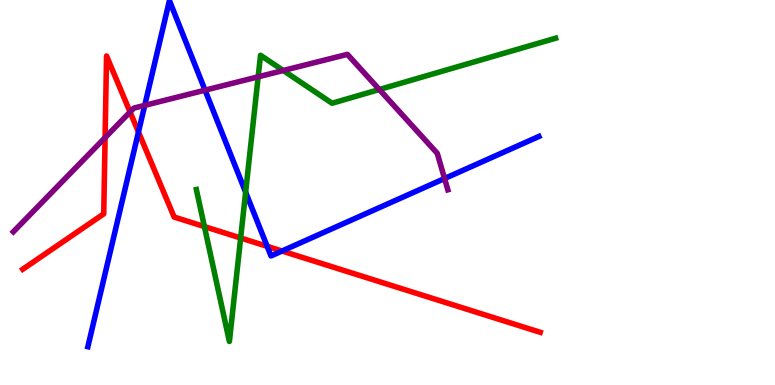[{'lines': ['blue', 'red'], 'intersections': [{'x': 1.79, 'y': 6.57}, {'x': 3.45, 'y': 3.6}, {'x': 3.64, 'y': 3.48}]}, {'lines': ['green', 'red'], 'intersections': [{'x': 2.64, 'y': 4.11}, {'x': 3.11, 'y': 3.82}]}, {'lines': ['purple', 'red'], 'intersections': [{'x': 1.36, 'y': 6.43}, {'x': 1.68, 'y': 7.09}]}, {'lines': ['blue', 'green'], 'intersections': [{'x': 3.17, 'y': 5.01}]}, {'lines': ['blue', 'purple'], 'intersections': [{'x': 1.87, 'y': 7.26}, {'x': 2.65, 'y': 7.66}, {'x': 5.74, 'y': 5.36}]}, {'lines': ['green', 'purple'], 'intersections': [{'x': 3.33, 'y': 8.0}, {'x': 3.65, 'y': 8.17}, {'x': 4.89, 'y': 7.68}]}]